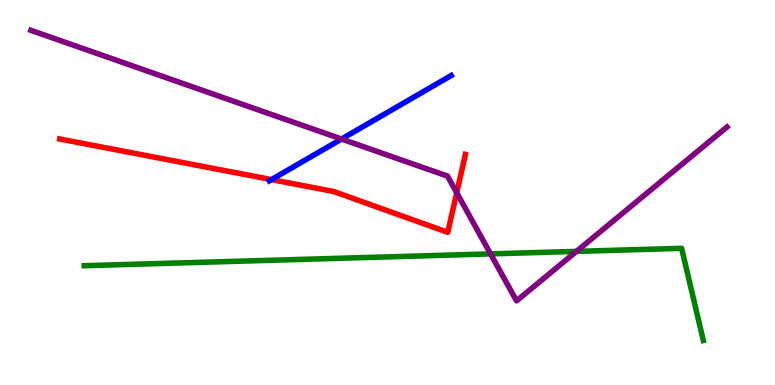[{'lines': ['blue', 'red'], 'intersections': [{'x': 3.5, 'y': 5.34}]}, {'lines': ['green', 'red'], 'intersections': []}, {'lines': ['purple', 'red'], 'intersections': [{'x': 5.89, 'y': 4.99}]}, {'lines': ['blue', 'green'], 'intersections': []}, {'lines': ['blue', 'purple'], 'intersections': [{'x': 4.41, 'y': 6.39}]}, {'lines': ['green', 'purple'], 'intersections': [{'x': 6.33, 'y': 3.41}, {'x': 7.44, 'y': 3.47}]}]